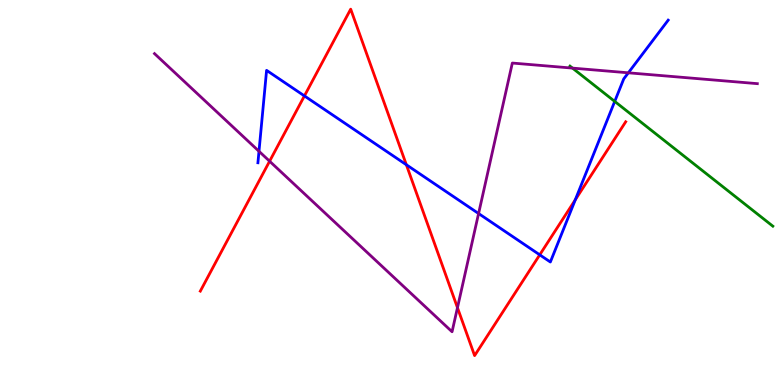[{'lines': ['blue', 'red'], 'intersections': [{'x': 3.93, 'y': 7.51}, {'x': 5.24, 'y': 5.72}, {'x': 6.96, 'y': 3.38}, {'x': 7.42, 'y': 4.81}]}, {'lines': ['green', 'red'], 'intersections': []}, {'lines': ['purple', 'red'], 'intersections': [{'x': 3.48, 'y': 5.81}, {'x': 5.9, 'y': 2.01}]}, {'lines': ['blue', 'green'], 'intersections': [{'x': 7.93, 'y': 7.37}]}, {'lines': ['blue', 'purple'], 'intersections': [{'x': 3.34, 'y': 6.07}, {'x': 6.18, 'y': 4.45}, {'x': 8.11, 'y': 8.11}]}, {'lines': ['green', 'purple'], 'intersections': [{'x': 7.39, 'y': 8.23}]}]